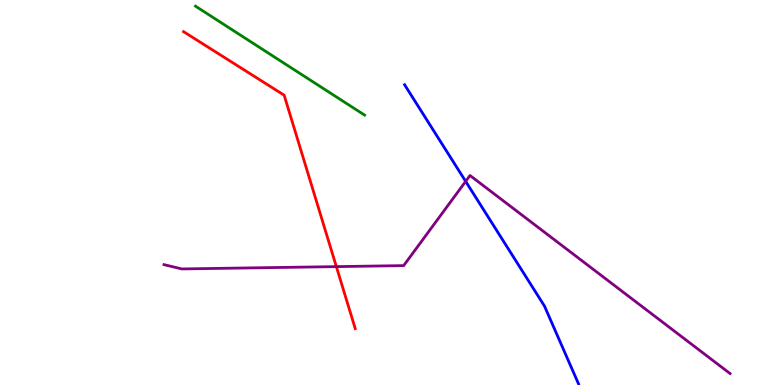[{'lines': ['blue', 'red'], 'intersections': []}, {'lines': ['green', 'red'], 'intersections': []}, {'lines': ['purple', 'red'], 'intersections': [{'x': 4.34, 'y': 3.07}]}, {'lines': ['blue', 'green'], 'intersections': []}, {'lines': ['blue', 'purple'], 'intersections': [{'x': 6.01, 'y': 5.29}]}, {'lines': ['green', 'purple'], 'intersections': []}]